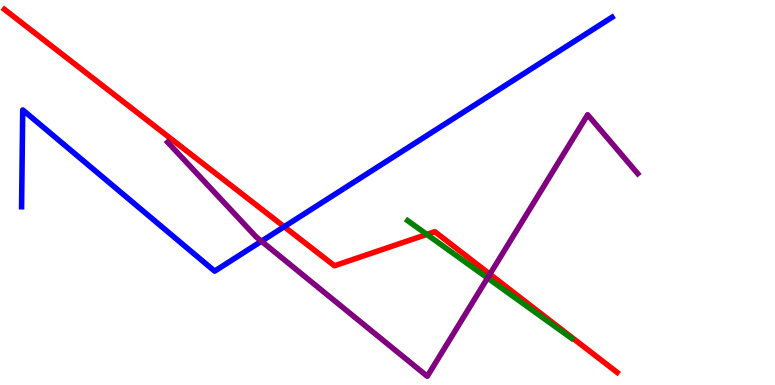[{'lines': ['blue', 'red'], 'intersections': [{'x': 3.67, 'y': 4.11}]}, {'lines': ['green', 'red'], 'intersections': [{'x': 5.51, 'y': 3.91}]}, {'lines': ['purple', 'red'], 'intersections': [{'x': 6.32, 'y': 2.88}]}, {'lines': ['blue', 'green'], 'intersections': []}, {'lines': ['blue', 'purple'], 'intersections': [{'x': 3.37, 'y': 3.73}]}, {'lines': ['green', 'purple'], 'intersections': [{'x': 6.29, 'y': 2.78}]}]